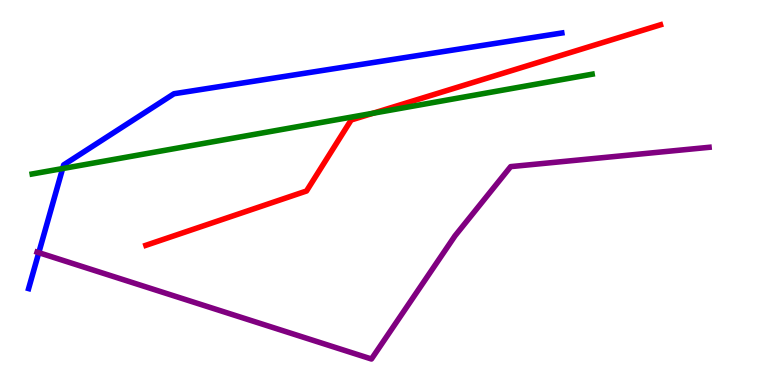[{'lines': ['blue', 'red'], 'intersections': []}, {'lines': ['green', 'red'], 'intersections': [{'x': 4.81, 'y': 7.06}]}, {'lines': ['purple', 'red'], 'intersections': []}, {'lines': ['blue', 'green'], 'intersections': [{'x': 0.808, 'y': 5.62}]}, {'lines': ['blue', 'purple'], 'intersections': [{'x': 0.501, 'y': 3.44}]}, {'lines': ['green', 'purple'], 'intersections': []}]